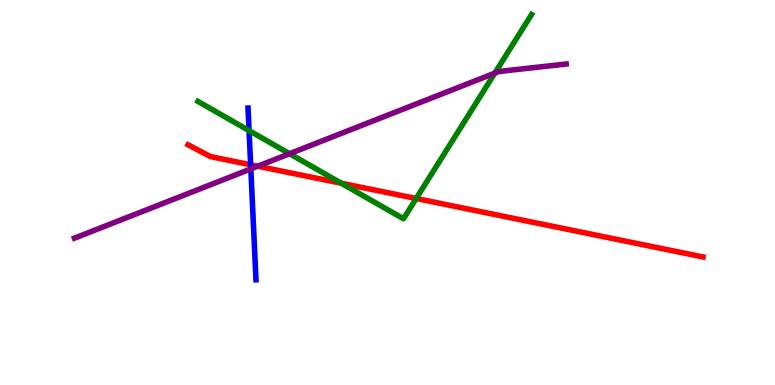[{'lines': ['blue', 'red'], 'intersections': [{'x': 3.23, 'y': 5.72}]}, {'lines': ['green', 'red'], 'intersections': [{'x': 4.4, 'y': 5.24}, {'x': 5.37, 'y': 4.84}]}, {'lines': ['purple', 'red'], 'intersections': [{'x': 3.33, 'y': 5.68}]}, {'lines': ['blue', 'green'], 'intersections': [{'x': 3.21, 'y': 6.61}]}, {'lines': ['blue', 'purple'], 'intersections': [{'x': 3.24, 'y': 5.61}]}, {'lines': ['green', 'purple'], 'intersections': [{'x': 3.74, 'y': 6.01}, {'x': 6.38, 'y': 8.1}]}]